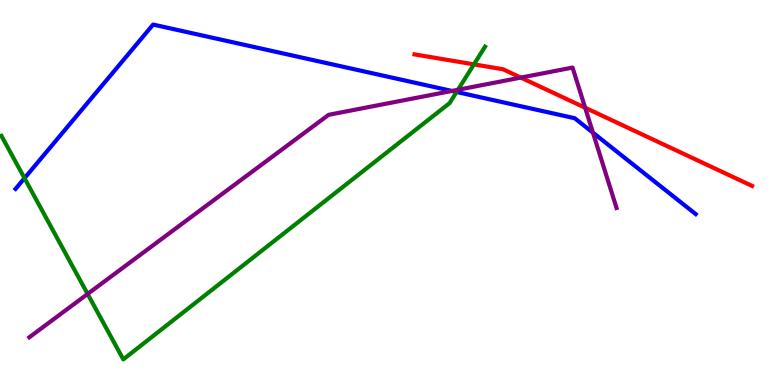[{'lines': ['blue', 'red'], 'intersections': []}, {'lines': ['green', 'red'], 'intersections': [{'x': 6.12, 'y': 8.33}]}, {'lines': ['purple', 'red'], 'intersections': [{'x': 6.72, 'y': 7.98}, {'x': 7.55, 'y': 7.2}]}, {'lines': ['blue', 'green'], 'intersections': [{'x': 0.316, 'y': 5.37}, {'x': 5.89, 'y': 7.61}]}, {'lines': ['blue', 'purple'], 'intersections': [{'x': 5.83, 'y': 7.64}, {'x': 7.65, 'y': 6.55}]}, {'lines': ['green', 'purple'], 'intersections': [{'x': 1.13, 'y': 2.36}, {'x': 5.91, 'y': 7.67}]}]